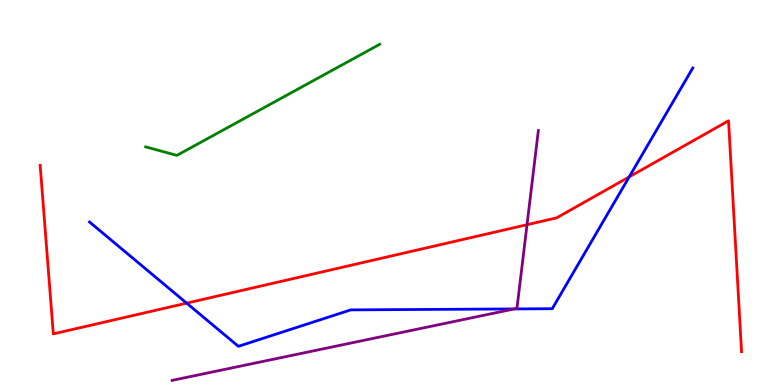[{'lines': ['blue', 'red'], 'intersections': [{'x': 2.41, 'y': 2.13}, {'x': 8.12, 'y': 5.41}]}, {'lines': ['green', 'red'], 'intersections': []}, {'lines': ['purple', 'red'], 'intersections': [{'x': 6.8, 'y': 4.16}]}, {'lines': ['blue', 'green'], 'intersections': []}, {'lines': ['blue', 'purple'], 'intersections': [{'x': 6.64, 'y': 1.98}]}, {'lines': ['green', 'purple'], 'intersections': []}]